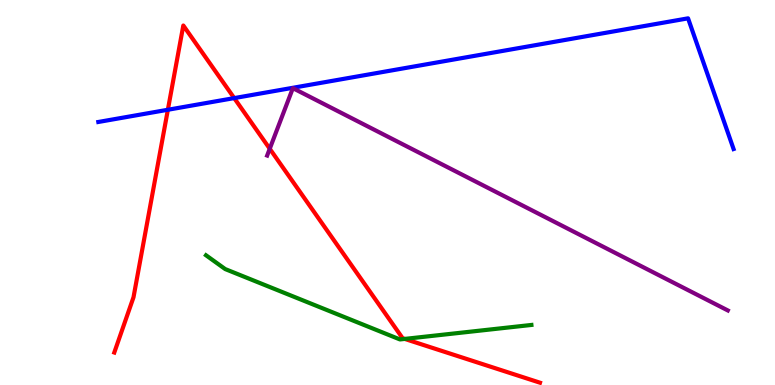[{'lines': ['blue', 'red'], 'intersections': [{'x': 2.17, 'y': 7.15}, {'x': 3.02, 'y': 7.45}]}, {'lines': ['green', 'red'], 'intersections': [{'x': 5.22, 'y': 1.2}]}, {'lines': ['purple', 'red'], 'intersections': [{'x': 3.48, 'y': 6.14}]}, {'lines': ['blue', 'green'], 'intersections': []}, {'lines': ['blue', 'purple'], 'intersections': []}, {'lines': ['green', 'purple'], 'intersections': []}]